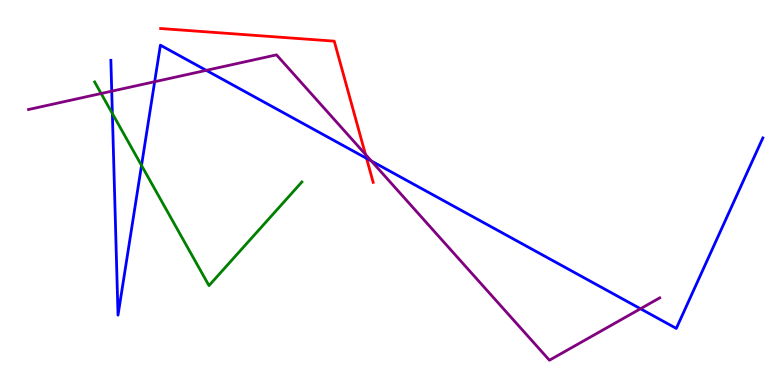[{'lines': ['blue', 'red'], 'intersections': [{'x': 4.73, 'y': 5.89}]}, {'lines': ['green', 'red'], 'intersections': []}, {'lines': ['purple', 'red'], 'intersections': [{'x': 4.72, 'y': 5.99}]}, {'lines': ['blue', 'green'], 'intersections': [{'x': 1.45, 'y': 7.05}, {'x': 1.83, 'y': 5.7}]}, {'lines': ['blue', 'purple'], 'intersections': [{'x': 1.44, 'y': 7.63}, {'x': 2.0, 'y': 7.88}, {'x': 2.66, 'y': 8.17}, {'x': 4.79, 'y': 5.82}, {'x': 8.26, 'y': 1.98}]}, {'lines': ['green', 'purple'], 'intersections': [{'x': 1.3, 'y': 7.57}]}]